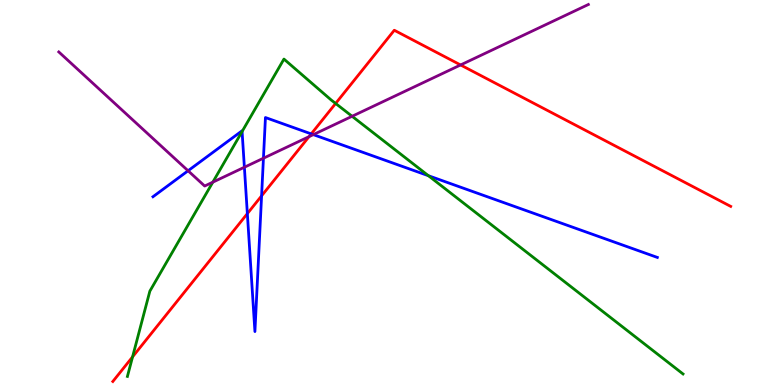[{'lines': ['blue', 'red'], 'intersections': [{'x': 3.19, 'y': 4.45}, {'x': 3.38, 'y': 4.91}, {'x': 4.02, 'y': 6.52}]}, {'lines': ['green', 'red'], 'intersections': [{'x': 1.71, 'y': 0.731}, {'x': 4.33, 'y': 7.31}]}, {'lines': ['purple', 'red'], 'intersections': [{'x': 3.99, 'y': 6.45}, {'x': 5.94, 'y': 8.31}]}, {'lines': ['blue', 'green'], 'intersections': [{'x': 3.12, 'y': 6.58}, {'x': 5.53, 'y': 5.44}]}, {'lines': ['blue', 'purple'], 'intersections': [{'x': 2.43, 'y': 5.56}, {'x': 3.15, 'y': 5.66}, {'x': 3.4, 'y': 5.89}, {'x': 4.04, 'y': 6.5}]}, {'lines': ['green', 'purple'], 'intersections': [{'x': 2.75, 'y': 5.27}, {'x': 4.54, 'y': 6.98}]}]